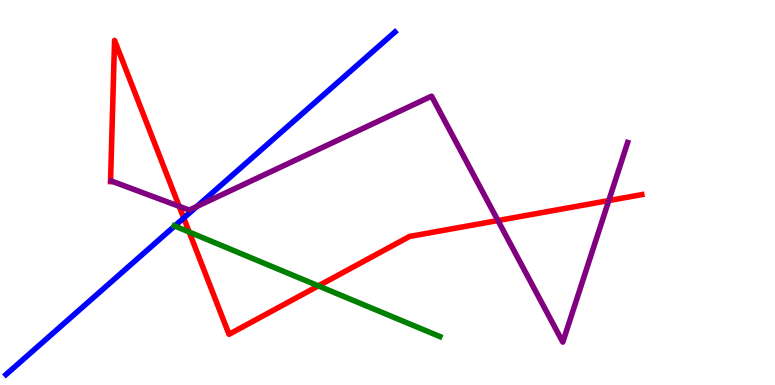[{'lines': ['blue', 'red'], 'intersections': [{'x': 2.37, 'y': 4.34}]}, {'lines': ['green', 'red'], 'intersections': [{'x': 2.44, 'y': 3.97}, {'x': 4.11, 'y': 2.57}]}, {'lines': ['purple', 'red'], 'intersections': [{'x': 2.31, 'y': 4.64}, {'x': 6.42, 'y': 4.27}, {'x': 7.86, 'y': 4.79}]}, {'lines': ['blue', 'green'], 'intersections': [{'x': 2.25, 'y': 4.13}]}, {'lines': ['blue', 'purple'], 'intersections': [{'x': 2.54, 'y': 4.64}]}, {'lines': ['green', 'purple'], 'intersections': []}]